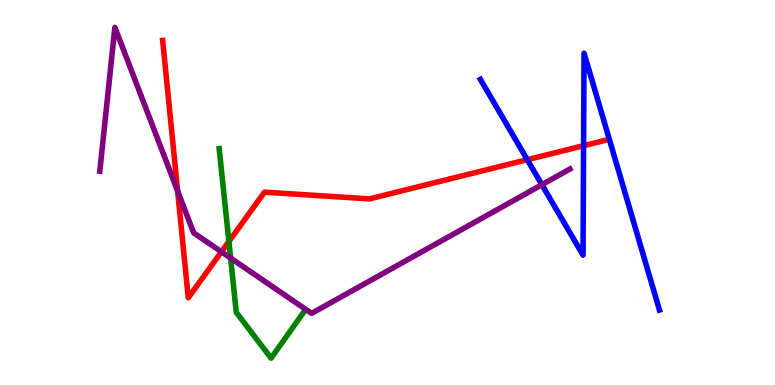[{'lines': ['blue', 'red'], 'intersections': [{'x': 6.8, 'y': 5.85}, {'x': 7.53, 'y': 6.22}]}, {'lines': ['green', 'red'], 'intersections': [{'x': 2.95, 'y': 3.73}]}, {'lines': ['purple', 'red'], 'intersections': [{'x': 2.29, 'y': 5.04}, {'x': 2.86, 'y': 3.46}]}, {'lines': ['blue', 'green'], 'intersections': []}, {'lines': ['blue', 'purple'], 'intersections': [{'x': 6.99, 'y': 5.2}]}, {'lines': ['green', 'purple'], 'intersections': [{'x': 2.98, 'y': 3.3}]}]